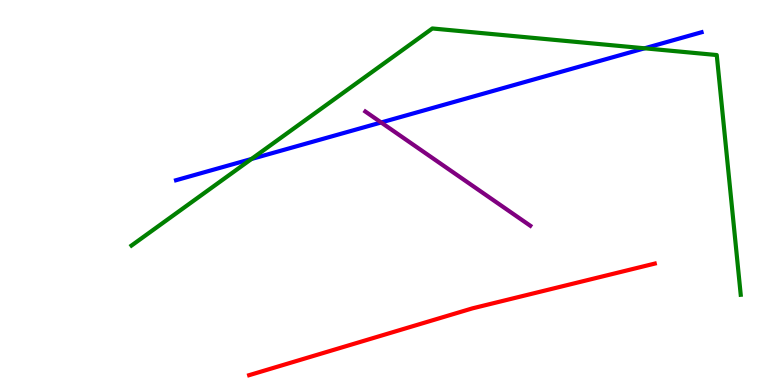[{'lines': ['blue', 'red'], 'intersections': []}, {'lines': ['green', 'red'], 'intersections': []}, {'lines': ['purple', 'red'], 'intersections': []}, {'lines': ['blue', 'green'], 'intersections': [{'x': 3.24, 'y': 5.87}, {'x': 8.32, 'y': 8.75}]}, {'lines': ['blue', 'purple'], 'intersections': [{'x': 4.92, 'y': 6.82}]}, {'lines': ['green', 'purple'], 'intersections': []}]